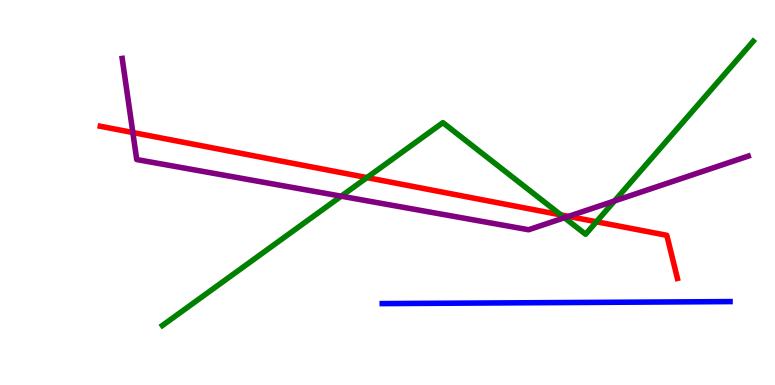[{'lines': ['blue', 'red'], 'intersections': []}, {'lines': ['green', 'red'], 'intersections': [{'x': 4.73, 'y': 5.39}, {'x': 7.24, 'y': 4.42}, {'x': 7.7, 'y': 4.24}]}, {'lines': ['purple', 'red'], 'intersections': [{'x': 1.71, 'y': 6.56}, {'x': 7.34, 'y': 4.38}]}, {'lines': ['blue', 'green'], 'intersections': []}, {'lines': ['blue', 'purple'], 'intersections': []}, {'lines': ['green', 'purple'], 'intersections': [{'x': 4.4, 'y': 4.9}, {'x': 7.28, 'y': 4.34}, {'x': 7.93, 'y': 4.78}]}]